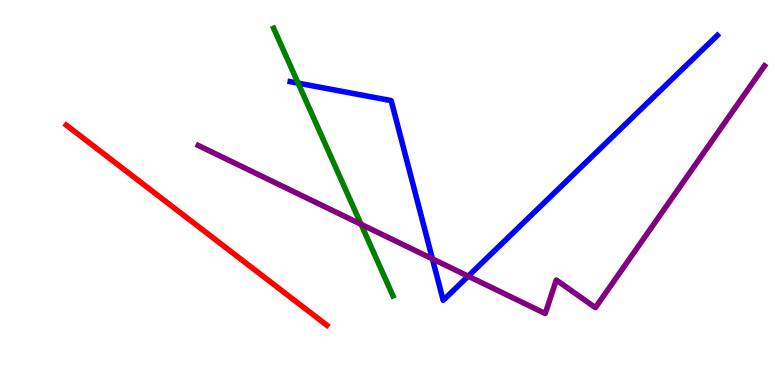[{'lines': ['blue', 'red'], 'intersections': []}, {'lines': ['green', 'red'], 'intersections': []}, {'lines': ['purple', 'red'], 'intersections': []}, {'lines': ['blue', 'green'], 'intersections': [{'x': 3.85, 'y': 7.84}]}, {'lines': ['blue', 'purple'], 'intersections': [{'x': 5.58, 'y': 3.28}, {'x': 6.04, 'y': 2.83}]}, {'lines': ['green', 'purple'], 'intersections': [{'x': 4.66, 'y': 4.17}]}]